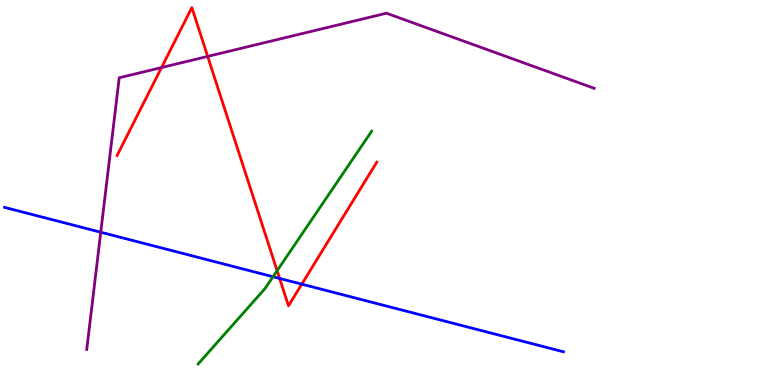[{'lines': ['blue', 'red'], 'intersections': [{'x': 3.61, 'y': 2.77}, {'x': 3.89, 'y': 2.62}]}, {'lines': ['green', 'red'], 'intersections': [{'x': 3.58, 'y': 2.97}]}, {'lines': ['purple', 'red'], 'intersections': [{'x': 2.08, 'y': 8.25}, {'x': 2.68, 'y': 8.53}]}, {'lines': ['blue', 'green'], 'intersections': [{'x': 3.52, 'y': 2.81}]}, {'lines': ['blue', 'purple'], 'intersections': [{'x': 1.3, 'y': 3.97}]}, {'lines': ['green', 'purple'], 'intersections': []}]